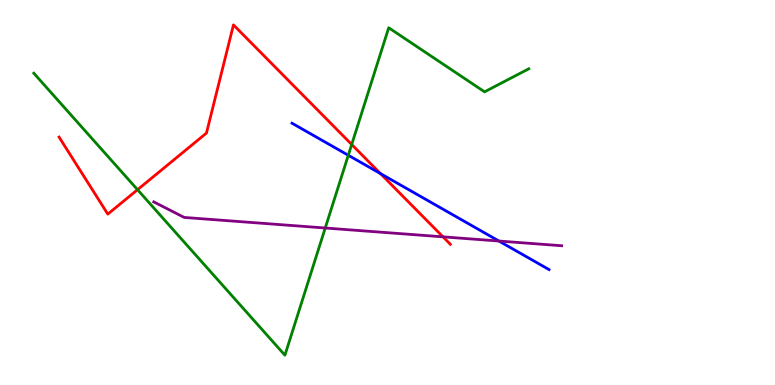[{'lines': ['blue', 'red'], 'intersections': [{'x': 4.91, 'y': 5.49}]}, {'lines': ['green', 'red'], 'intersections': [{'x': 1.77, 'y': 5.07}, {'x': 4.54, 'y': 6.25}]}, {'lines': ['purple', 'red'], 'intersections': [{'x': 5.72, 'y': 3.85}]}, {'lines': ['blue', 'green'], 'intersections': [{'x': 4.49, 'y': 5.97}]}, {'lines': ['blue', 'purple'], 'intersections': [{'x': 6.44, 'y': 3.74}]}, {'lines': ['green', 'purple'], 'intersections': [{'x': 4.2, 'y': 4.08}]}]